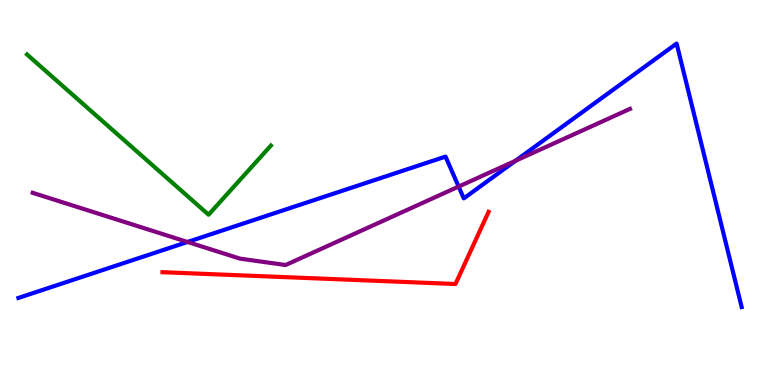[{'lines': ['blue', 'red'], 'intersections': []}, {'lines': ['green', 'red'], 'intersections': []}, {'lines': ['purple', 'red'], 'intersections': []}, {'lines': ['blue', 'green'], 'intersections': []}, {'lines': ['blue', 'purple'], 'intersections': [{'x': 2.42, 'y': 3.71}, {'x': 5.92, 'y': 5.15}, {'x': 6.65, 'y': 5.82}]}, {'lines': ['green', 'purple'], 'intersections': []}]